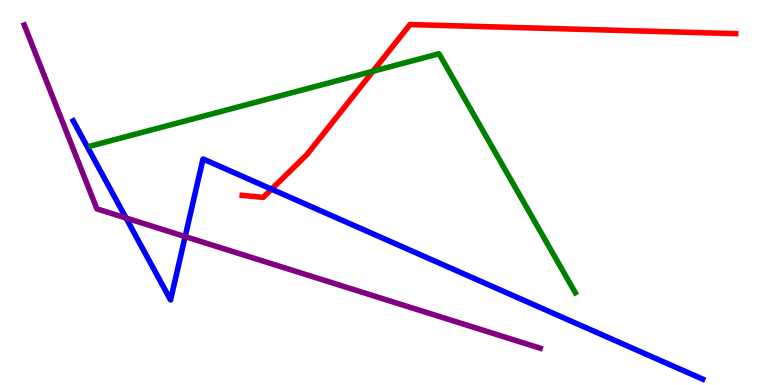[{'lines': ['blue', 'red'], 'intersections': [{'x': 3.5, 'y': 5.09}]}, {'lines': ['green', 'red'], 'intersections': [{'x': 4.81, 'y': 8.15}]}, {'lines': ['purple', 'red'], 'intersections': []}, {'lines': ['blue', 'green'], 'intersections': []}, {'lines': ['blue', 'purple'], 'intersections': [{'x': 1.63, 'y': 4.34}, {'x': 2.39, 'y': 3.85}]}, {'lines': ['green', 'purple'], 'intersections': []}]